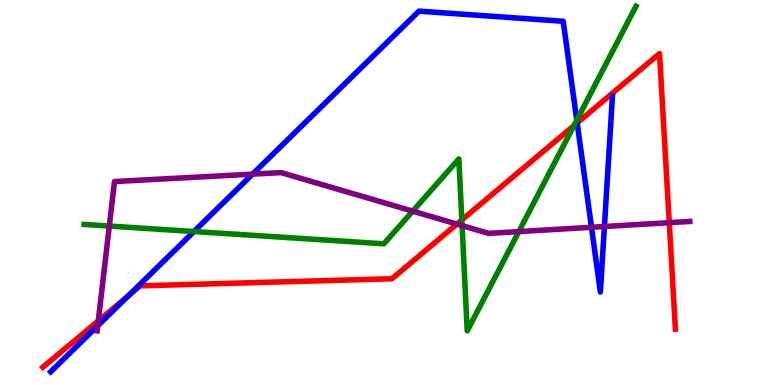[{'lines': ['blue', 'red'], 'intersections': [{'x': 1.65, 'y': 2.31}, {'x': 7.45, 'y': 6.81}]}, {'lines': ['green', 'red'], 'intersections': [{'x': 5.96, 'y': 4.29}, {'x': 7.41, 'y': 6.74}]}, {'lines': ['purple', 'red'], 'intersections': [{'x': 1.27, 'y': 1.67}, {'x': 5.9, 'y': 4.18}, {'x': 8.64, 'y': 4.22}]}, {'lines': ['blue', 'green'], 'intersections': [{'x': 2.5, 'y': 3.99}, {'x': 7.44, 'y': 6.88}]}, {'lines': ['blue', 'purple'], 'intersections': [{'x': 1.26, 'y': 1.54}, {'x': 3.26, 'y': 5.48}, {'x': 7.63, 'y': 4.1}, {'x': 7.8, 'y': 4.12}]}, {'lines': ['green', 'purple'], 'intersections': [{'x': 1.41, 'y': 4.13}, {'x': 5.33, 'y': 4.52}, {'x': 5.96, 'y': 4.14}, {'x': 6.69, 'y': 3.98}]}]